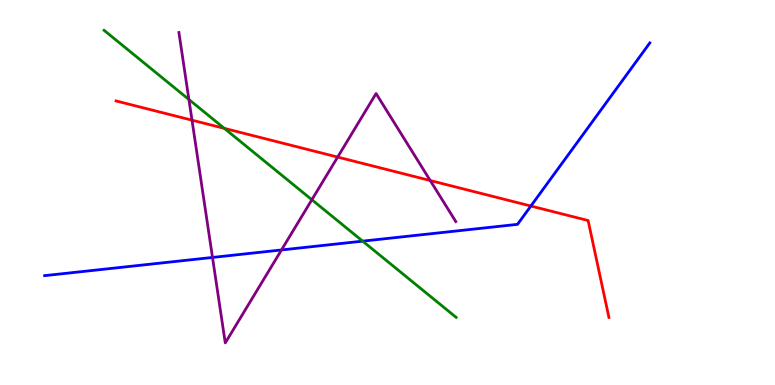[{'lines': ['blue', 'red'], 'intersections': [{'x': 6.85, 'y': 4.65}]}, {'lines': ['green', 'red'], 'intersections': [{'x': 2.89, 'y': 6.67}]}, {'lines': ['purple', 'red'], 'intersections': [{'x': 2.48, 'y': 6.88}, {'x': 4.36, 'y': 5.92}, {'x': 5.55, 'y': 5.31}]}, {'lines': ['blue', 'green'], 'intersections': [{'x': 4.68, 'y': 3.74}]}, {'lines': ['blue', 'purple'], 'intersections': [{'x': 2.74, 'y': 3.31}, {'x': 3.63, 'y': 3.51}]}, {'lines': ['green', 'purple'], 'intersections': [{'x': 2.44, 'y': 7.42}, {'x': 4.02, 'y': 4.81}]}]